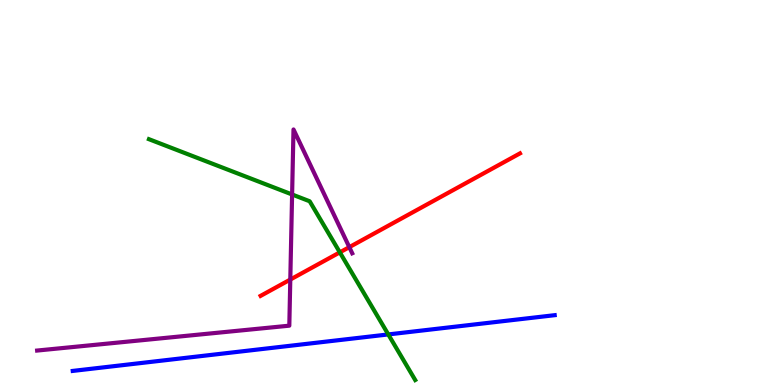[{'lines': ['blue', 'red'], 'intersections': []}, {'lines': ['green', 'red'], 'intersections': [{'x': 4.38, 'y': 3.45}]}, {'lines': ['purple', 'red'], 'intersections': [{'x': 3.75, 'y': 2.74}, {'x': 4.51, 'y': 3.58}]}, {'lines': ['blue', 'green'], 'intersections': [{'x': 5.01, 'y': 1.31}]}, {'lines': ['blue', 'purple'], 'intersections': []}, {'lines': ['green', 'purple'], 'intersections': [{'x': 3.77, 'y': 4.95}]}]